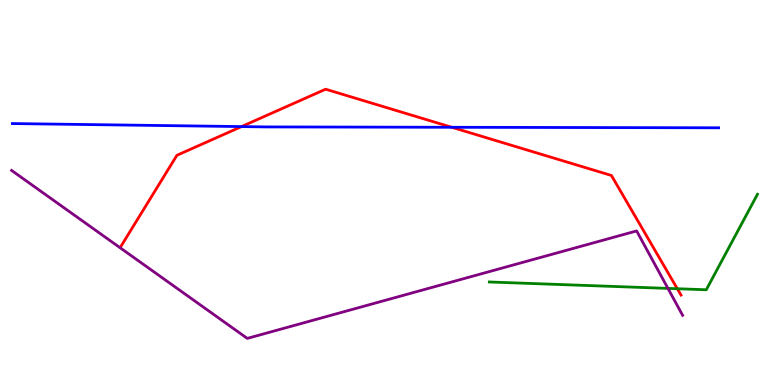[{'lines': ['blue', 'red'], 'intersections': [{'x': 3.12, 'y': 6.71}, {'x': 5.83, 'y': 6.69}]}, {'lines': ['green', 'red'], 'intersections': [{'x': 8.74, 'y': 2.5}]}, {'lines': ['purple', 'red'], 'intersections': []}, {'lines': ['blue', 'green'], 'intersections': []}, {'lines': ['blue', 'purple'], 'intersections': []}, {'lines': ['green', 'purple'], 'intersections': [{'x': 8.62, 'y': 2.51}]}]